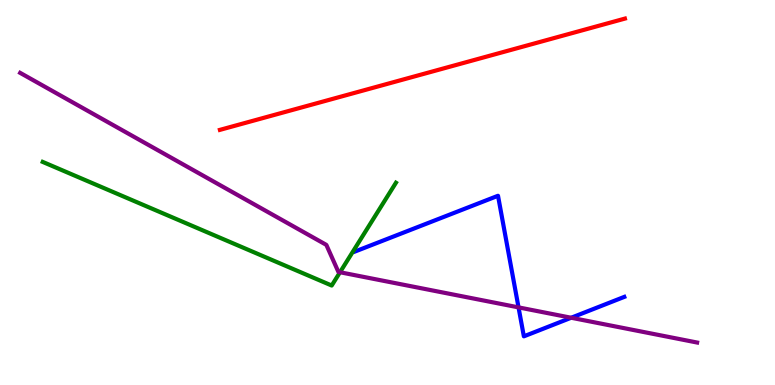[{'lines': ['blue', 'red'], 'intersections': []}, {'lines': ['green', 'red'], 'intersections': []}, {'lines': ['purple', 'red'], 'intersections': []}, {'lines': ['blue', 'green'], 'intersections': []}, {'lines': ['blue', 'purple'], 'intersections': [{'x': 6.69, 'y': 2.02}, {'x': 7.37, 'y': 1.75}]}, {'lines': ['green', 'purple'], 'intersections': [{'x': 4.39, 'y': 2.93}]}]